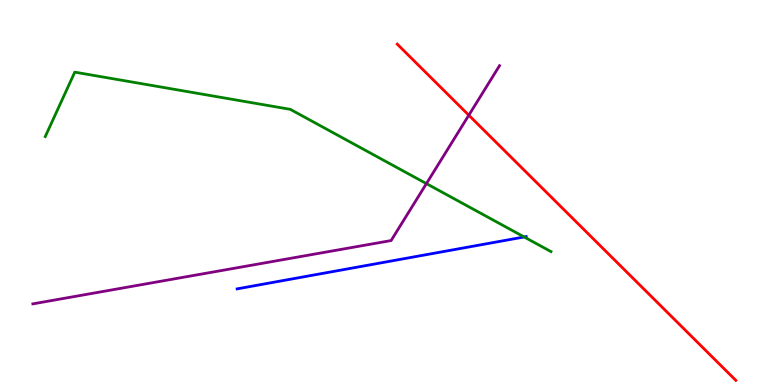[{'lines': ['blue', 'red'], 'intersections': []}, {'lines': ['green', 'red'], 'intersections': []}, {'lines': ['purple', 'red'], 'intersections': [{'x': 6.05, 'y': 7.01}]}, {'lines': ['blue', 'green'], 'intersections': [{'x': 6.76, 'y': 3.85}]}, {'lines': ['blue', 'purple'], 'intersections': []}, {'lines': ['green', 'purple'], 'intersections': [{'x': 5.5, 'y': 5.23}]}]